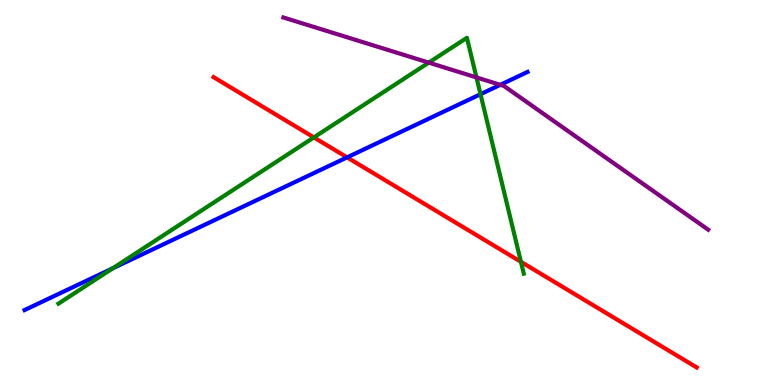[{'lines': ['blue', 'red'], 'intersections': [{'x': 4.48, 'y': 5.91}]}, {'lines': ['green', 'red'], 'intersections': [{'x': 4.05, 'y': 6.43}, {'x': 6.72, 'y': 3.2}]}, {'lines': ['purple', 'red'], 'intersections': []}, {'lines': ['blue', 'green'], 'intersections': [{'x': 1.45, 'y': 3.03}, {'x': 6.2, 'y': 7.55}]}, {'lines': ['blue', 'purple'], 'intersections': [{'x': 6.46, 'y': 7.8}]}, {'lines': ['green', 'purple'], 'intersections': [{'x': 5.53, 'y': 8.37}, {'x': 6.15, 'y': 7.99}]}]